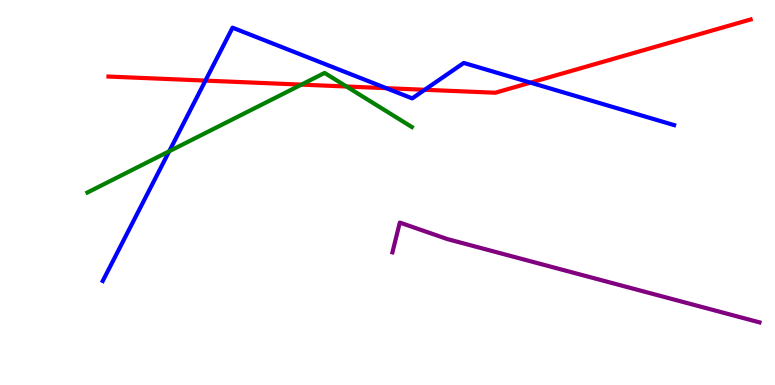[{'lines': ['blue', 'red'], 'intersections': [{'x': 2.65, 'y': 7.91}, {'x': 4.98, 'y': 7.71}, {'x': 5.48, 'y': 7.67}, {'x': 6.84, 'y': 7.85}]}, {'lines': ['green', 'red'], 'intersections': [{'x': 3.89, 'y': 7.8}, {'x': 4.47, 'y': 7.75}]}, {'lines': ['purple', 'red'], 'intersections': []}, {'lines': ['blue', 'green'], 'intersections': [{'x': 2.18, 'y': 6.07}]}, {'lines': ['blue', 'purple'], 'intersections': []}, {'lines': ['green', 'purple'], 'intersections': []}]